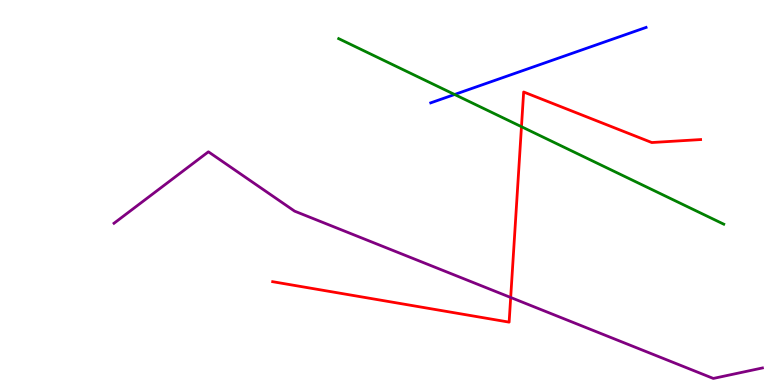[{'lines': ['blue', 'red'], 'intersections': []}, {'lines': ['green', 'red'], 'intersections': [{'x': 6.73, 'y': 6.71}]}, {'lines': ['purple', 'red'], 'intersections': [{'x': 6.59, 'y': 2.27}]}, {'lines': ['blue', 'green'], 'intersections': [{'x': 5.87, 'y': 7.55}]}, {'lines': ['blue', 'purple'], 'intersections': []}, {'lines': ['green', 'purple'], 'intersections': []}]